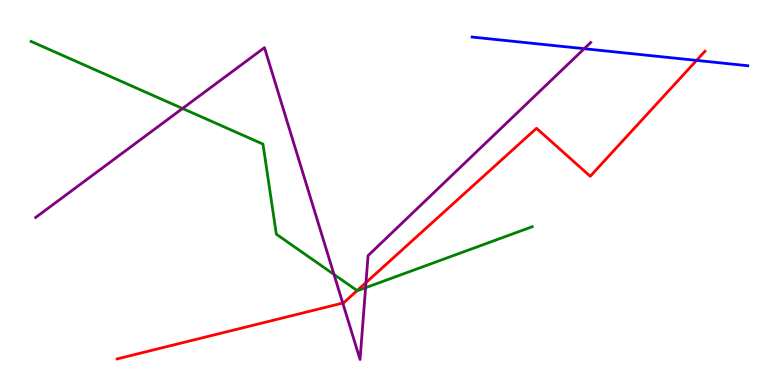[{'lines': ['blue', 'red'], 'intersections': [{'x': 8.99, 'y': 8.43}]}, {'lines': ['green', 'red'], 'intersections': [{'x': 4.61, 'y': 2.45}]}, {'lines': ['purple', 'red'], 'intersections': [{'x': 4.42, 'y': 2.13}, {'x': 4.72, 'y': 2.66}]}, {'lines': ['blue', 'green'], 'intersections': []}, {'lines': ['blue', 'purple'], 'intersections': [{'x': 7.54, 'y': 8.73}]}, {'lines': ['green', 'purple'], 'intersections': [{'x': 2.36, 'y': 7.18}, {'x': 4.31, 'y': 2.87}, {'x': 4.72, 'y': 2.53}]}]